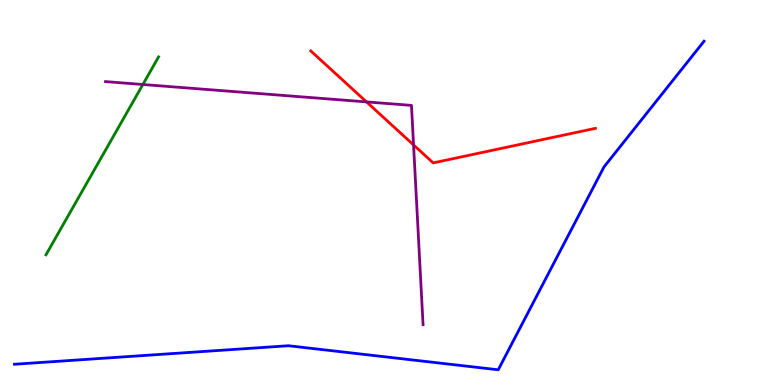[{'lines': ['blue', 'red'], 'intersections': []}, {'lines': ['green', 'red'], 'intersections': []}, {'lines': ['purple', 'red'], 'intersections': [{'x': 4.73, 'y': 7.35}, {'x': 5.34, 'y': 6.24}]}, {'lines': ['blue', 'green'], 'intersections': []}, {'lines': ['blue', 'purple'], 'intersections': []}, {'lines': ['green', 'purple'], 'intersections': [{'x': 1.84, 'y': 7.81}]}]